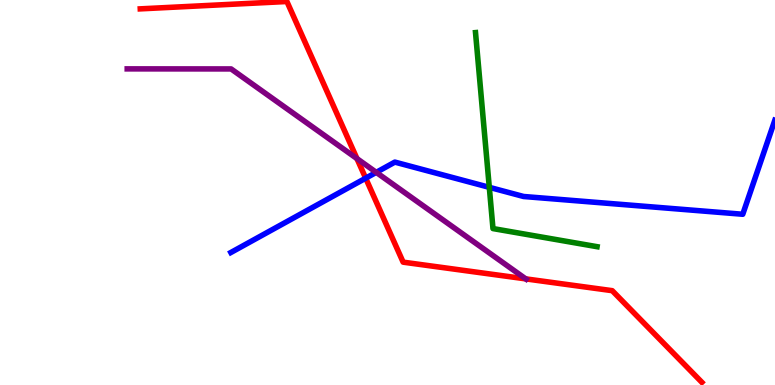[{'lines': ['blue', 'red'], 'intersections': [{'x': 4.72, 'y': 5.37}]}, {'lines': ['green', 'red'], 'intersections': []}, {'lines': ['purple', 'red'], 'intersections': [{'x': 4.61, 'y': 5.88}, {'x': 6.78, 'y': 2.76}]}, {'lines': ['blue', 'green'], 'intersections': [{'x': 6.31, 'y': 5.13}]}, {'lines': ['blue', 'purple'], 'intersections': [{'x': 4.85, 'y': 5.52}]}, {'lines': ['green', 'purple'], 'intersections': []}]